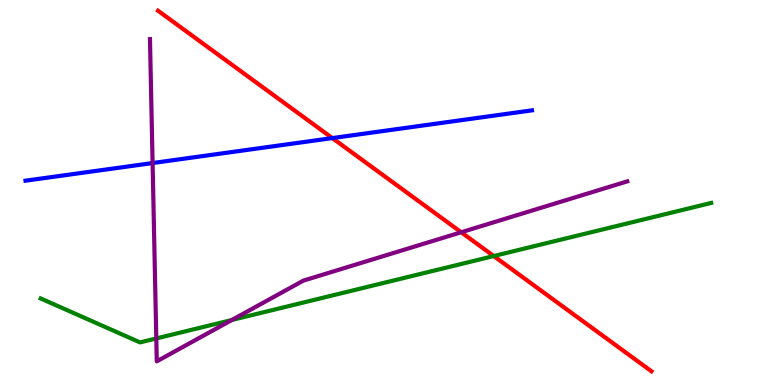[{'lines': ['blue', 'red'], 'intersections': [{'x': 4.29, 'y': 6.41}]}, {'lines': ['green', 'red'], 'intersections': [{'x': 6.37, 'y': 3.35}]}, {'lines': ['purple', 'red'], 'intersections': [{'x': 5.95, 'y': 3.97}]}, {'lines': ['blue', 'green'], 'intersections': []}, {'lines': ['blue', 'purple'], 'intersections': [{'x': 1.97, 'y': 5.76}]}, {'lines': ['green', 'purple'], 'intersections': [{'x': 2.02, 'y': 1.21}, {'x': 2.99, 'y': 1.69}]}]